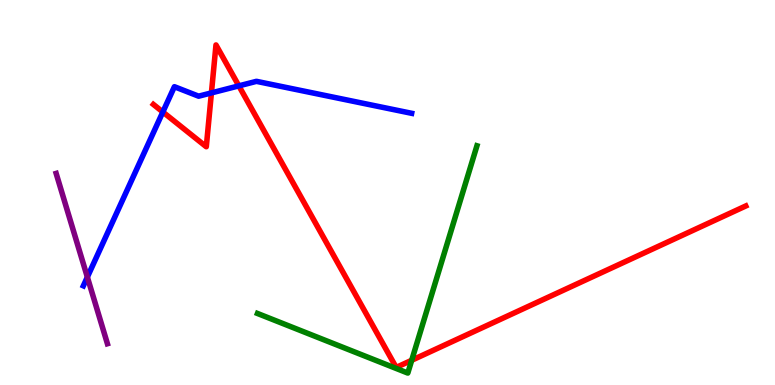[{'lines': ['blue', 'red'], 'intersections': [{'x': 2.1, 'y': 7.09}, {'x': 2.73, 'y': 7.59}, {'x': 3.08, 'y': 7.77}]}, {'lines': ['green', 'red'], 'intersections': [{'x': 5.31, 'y': 0.642}]}, {'lines': ['purple', 'red'], 'intersections': []}, {'lines': ['blue', 'green'], 'intersections': []}, {'lines': ['blue', 'purple'], 'intersections': [{'x': 1.13, 'y': 2.8}]}, {'lines': ['green', 'purple'], 'intersections': []}]